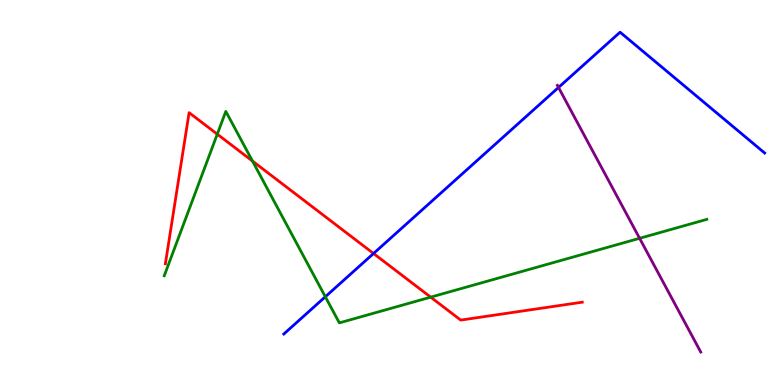[{'lines': ['blue', 'red'], 'intersections': [{'x': 4.82, 'y': 3.42}]}, {'lines': ['green', 'red'], 'intersections': [{'x': 2.8, 'y': 6.51}, {'x': 3.26, 'y': 5.82}, {'x': 5.56, 'y': 2.28}]}, {'lines': ['purple', 'red'], 'intersections': []}, {'lines': ['blue', 'green'], 'intersections': [{'x': 4.2, 'y': 2.29}]}, {'lines': ['blue', 'purple'], 'intersections': [{'x': 7.21, 'y': 7.73}]}, {'lines': ['green', 'purple'], 'intersections': [{'x': 8.25, 'y': 3.81}]}]